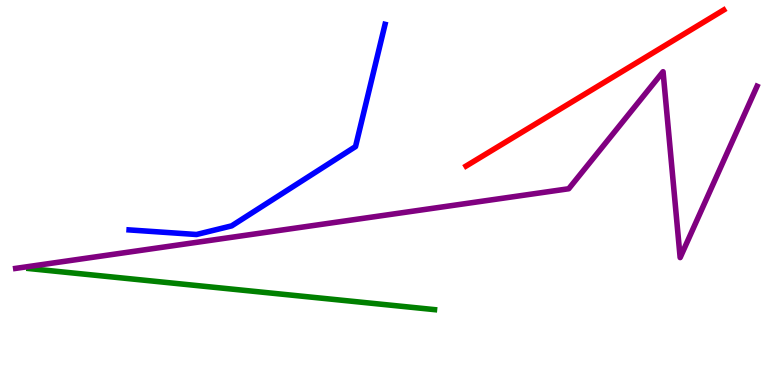[{'lines': ['blue', 'red'], 'intersections': []}, {'lines': ['green', 'red'], 'intersections': []}, {'lines': ['purple', 'red'], 'intersections': []}, {'lines': ['blue', 'green'], 'intersections': []}, {'lines': ['blue', 'purple'], 'intersections': []}, {'lines': ['green', 'purple'], 'intersections': []}]